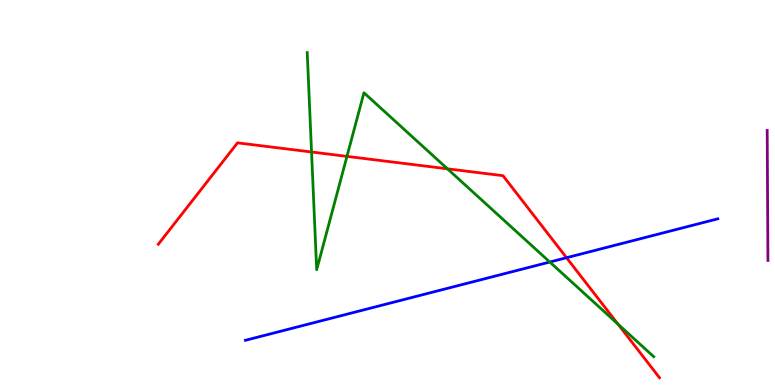[{'lines': ['blue', 'red'], 'intersections': [{'x': 7.31, 'y': 3.31}]}, {'lines': ['green', 'red'], 'intersections': [{'x': 4.02, 'y': 6.05}, {'x': 4.48, 'y': 5.94}, {'x': 5.77, 'y': 5.62}, {'x': 7.97, 'y': 1.58}]}, {'lines': ['purple', 'red'], 'intersections': []}, {'lines': ['blue', 'green'], 'intersections': [{'x': 7.09, 'y': 3.19}]}, {'lines': ['blue', 'purple'], 'intersections': []}, {'lines': ['green', 'purple'], 'intersections': []}]